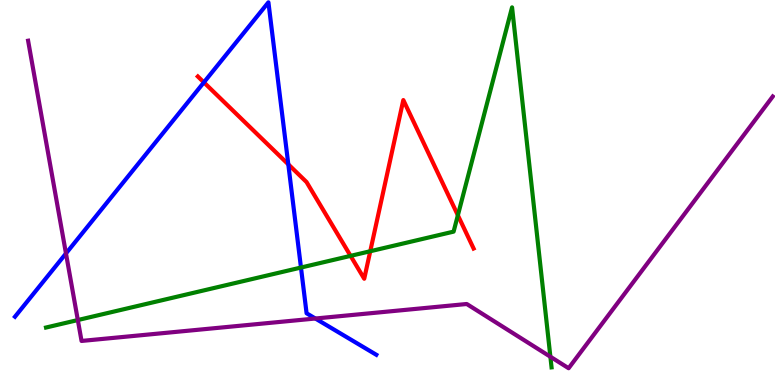[{'lines': ['blue', 'red'], 'intersections': [{'x': 2.63, 'y': 7.86}, {'x': 3.72, 'y': 5.73}]}, {'lines': ['green', 'red'], 'intersections': [{'x': 4.52, 'y': 3.35}, {'x': 4.78, 'y': 3.47}, {'x': 5.91, 'y': 4.41}]}, {'lines': ['purple', 'red'], 'intersections': []}, {'lines': ['blue', 'green'], 'intersections': [{'x': 3.88, 'y': 3.05}]}, {'lines': ['blue', 'purple'], 'intersections': [{'x': 0.851, 'y': 3.42}, {'x': 4.07, 'y': 1.73}]}, {'lines': ['green', 'purple'], 'intersections': [{'x': 1.0, 'y': 1.69}, {'x': 7.1, 'y': 0.734}]}]